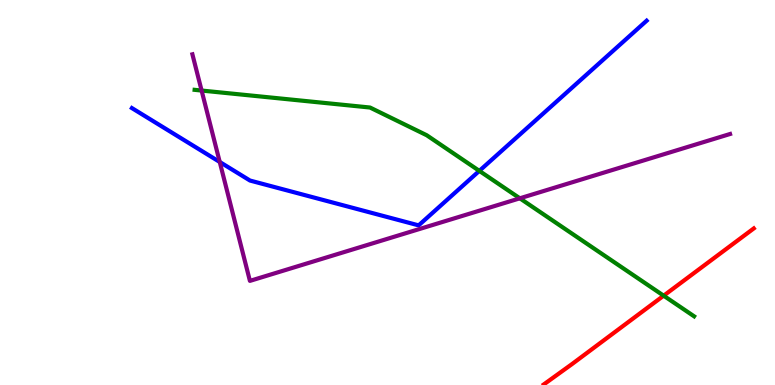[{'lines': ['blue', 'red'], 'intersections': []}, {'lines': ['green', 'red'], 'intersections': [{'x': 8.56, 'y': 2.32}]}, {'lines': ['purple', 'red'], 'intersections': []}, {'lines': ['blue', 'green'], 'intersections': [{'x': 6.18, 'y': 5.56}]}, {'lines': ['blue', 'purple'], 'intersections': [{'x': 2.84, 'y': 5.79}]}, {'lines': ['green', 'purple'], 'intersections': [{'x': 2.6, 'y': 7.65}, {'x': 6.71, 'y': 4.85}]}]